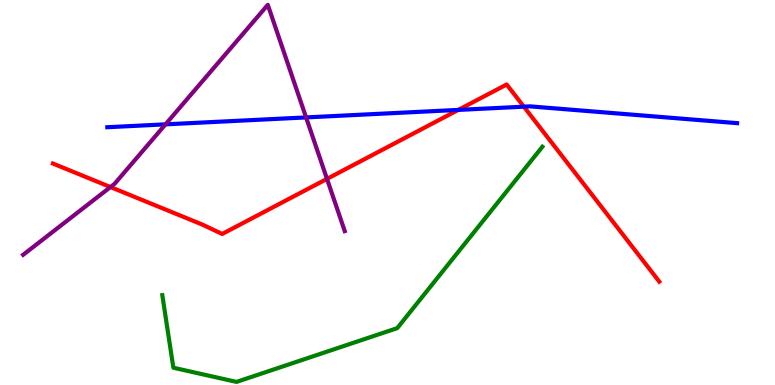[{'lines': ['blue', 'red'], 'intersections': [{'x': 5.91, 'y': 7.15}, {'x': 6.76, 'y': 7.23}]}, {'lines': ['green', 'red'], 'intersections': []}, {'lines': ['purple', 'red'], 'intersections': [{'x': 1.43, 'y': 5.14}, {'x': 4.22, 'y': 5.35}]}, {'lines': ['blue', 'green'], 'intersections': []}, {'lines': ['blue', 'purple'], 'intersections': [{'x': 2.14, 'y': 6.77}, {'x': 3.95, 'y': 6.95}]}, {'lines': ['green', 'purple'], 'intersections': []}]